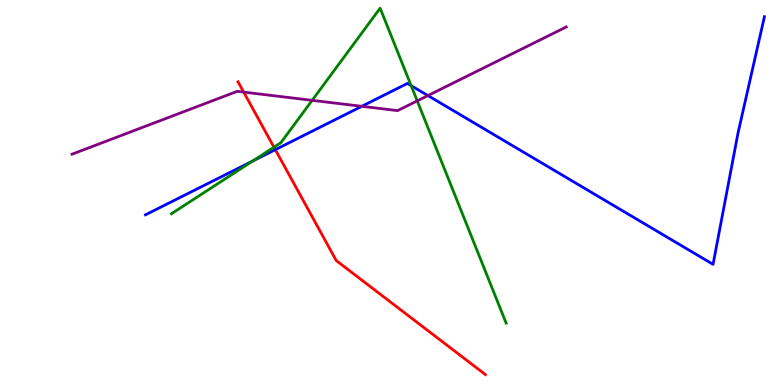[{'lines': ['blue', 'red'], 'intersections': [{'x': 3.55, 'y': 6.11}]}, {'lines': ['green', 'red'], 'intersections': [{'x': 3.54, 'y': 6.18}]}, {'lines': ['purple', 'red'], 'intersections': [{'x': 3.14, 'y': 7.61}]}, {'lines': ['blue', 'green'], 'intersections': [{'x': 3.26, 'y': 5.82}, {'x': 5.3, 'y': 7.78}]}, {'lines': ['blue', 'purple'], 'intersections': [{'x': 4.67, 'y': 7.24}, {'x': 5.52, 'y': 7.52}]}, {'lines': ['green', 'purple'], 'intersections': [{'x': 4.03, 'y': 7.39}, {'x': 5.38, 'y': 7.38}]}]